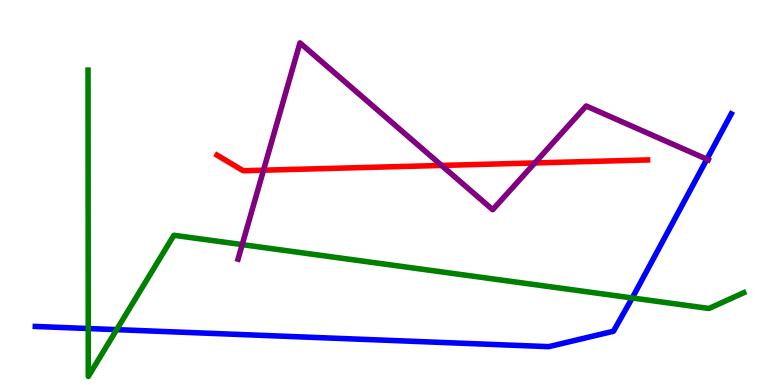[{'lines': ['blue', 'red'], 'intersections': []}, {'lines': ['green', 'red'], 'intersections': []}, {'lines': ['purple', 'red'], 'intersections': [{'x': 3.4, 'y': 5.58}, {'x': 5.7, 'y': 5.7}, {'x': 6.9, 'y': 5.77}]}, {'lines': ['blue', 'green'], 'intersections': [{'x': 1.14, 'y': 1.47}, {'x': 1.51, 'y': 1.44}, {'x': 8.16, 'y': 2.26}]}, {'lines': ['blue', 'purple'], 'intersections': [{'x': 9.12, 'y': 5.86}]}, {'lines': ['green', 'purple'], 'intersections': [{'x': 3.13, 'y': 3.65}]}]